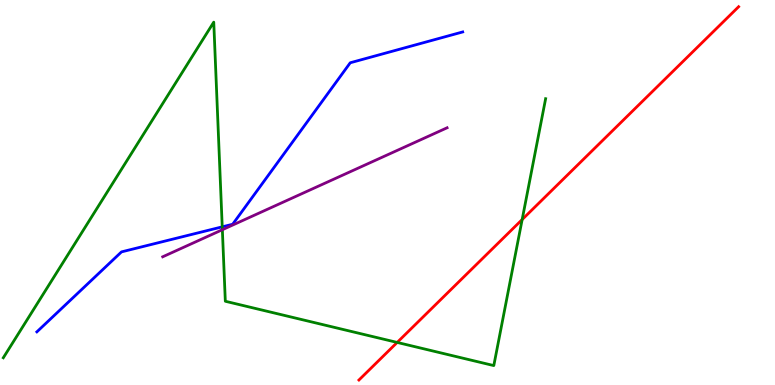[{'lines': ['blue', 'red'], 'intersections': []}, {'lines': ['green', 'red'], 'intersections': [{'x': 5.12, 'y': 1.11}, {'x': 6.74, 'y': 4.3}]}, {'lines': ['purple', 'red'], 'intersections': []}, {'lines': ['blue', 'green'], 'intersections': [{'x': 2.87, 'y': 4.11}]}, {'lines': ['blue', 'purple'], 'intersections': []}, {'lines': ['green', 'purple'], 'intersections': [{'x': 2.87, 'y': 4.03}]}]